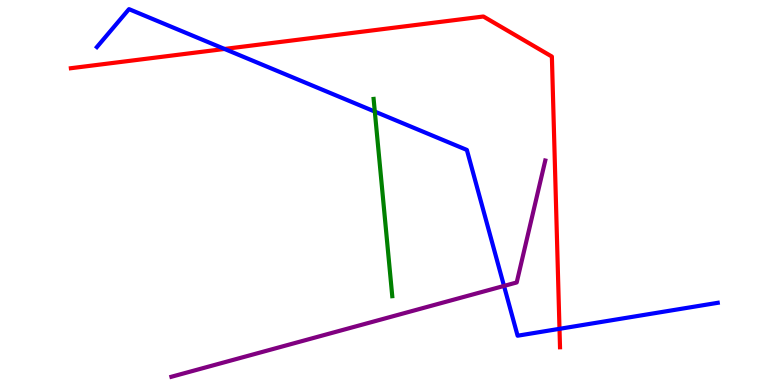[{'lines': ['blue', 'red'], 'intersections': [{'x': 2.9, 'y': 8.73}, {'x': 7.22, 'y': 1.46}]}, {'lines': ['green', 'red'], 'intersections': []}, {'lines': ['purple', 'red'], 'intersections': []}, {'lines': ['blue', 'green'], 'intersections': [{'x': 4.84, 'y': 7.1}]}, {'lines': ['blue', 'purple'], 'intersections': [{'x': 6.5, 'y': 2.57}]}, {'lines': ['green', 'purple'], 'intersections': []}]